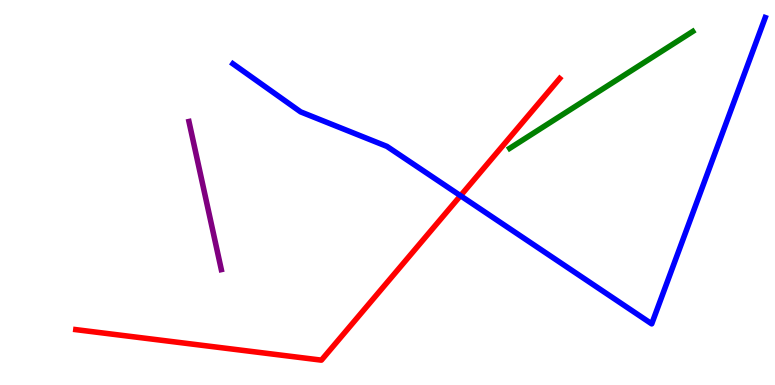[{'lines': ['blue', 'red'], 'intersections': [{'x': 5.94, 'y': 4.92}]}, {'lines': ['green', 'red'], 'intersections': []}, {'lines': ['purple', 'red'], 'intersections': []}, {'lines': ['blue', 'green'], 'intersections': []}, {'lines': ['blue', 'purple'], 'intersections': []}, {'lines': ['green', 'purple'], 'intersections': []}]